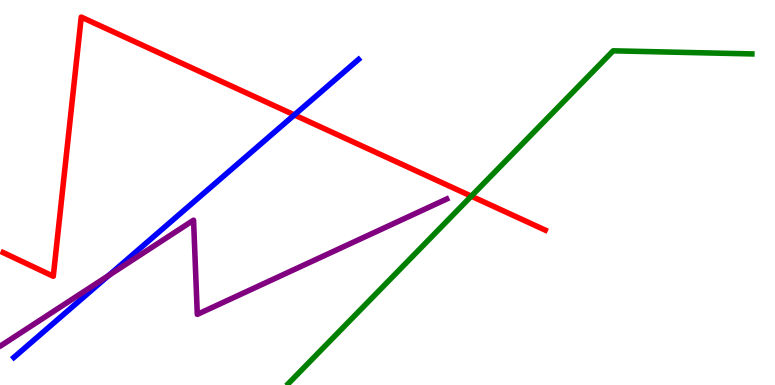[{'lines': ['blue', 'red'], 'intersections': [{'x': 3.8, 'y': 7.01}]}, {'lines': ['green', 'red'], 'intersections': [{'x': 6.08, 'y': 4.9}]}, {'lines': ['purple', 'red'], 'intersections': []}, {'lines': ['blue', 'green'], 'intersections': []}, {'lines': ['blue', 'purple'], 'intersections': [{'x': 1.4, 'y': 2.84}]}, {'lines': ['green', 'purple'], 'intersections': []}]